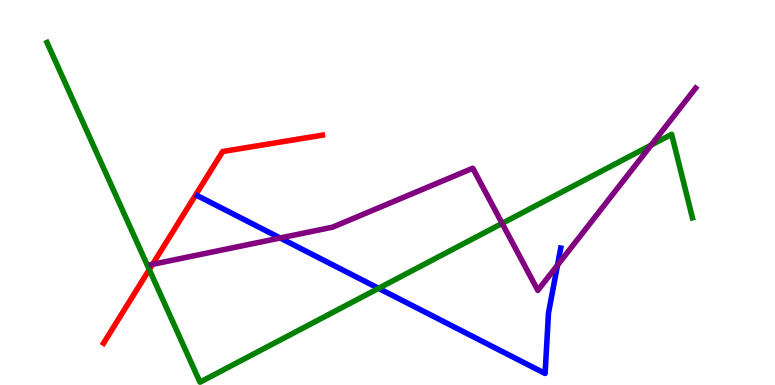[{'lines': ['blue', 'red'], 'intersections': []}, {'lines': ['green', 'red'], 'intersections': [{'x': 1.93, 'y': 3.0}]}, {'lines': ['purple', 'red'], 'intersections': [{'x': 1.97, 'y': 3.13}]}, {'lines': ['blue', 'green'], 'intersections': [{'x': 4.88, 'y': 2.51}]}, {'lines': ['blue', 'purple'], 'intersections': [{'x': 3.61, 'y': 3.82}, {'x': 7.19, 'y': 3.11}]}, {'lines': ['green', 'purple'], 'intersections': [{'x': 6.48, 'y': 4.2}, {'x': 8.4, 'y': 6.23}]}]